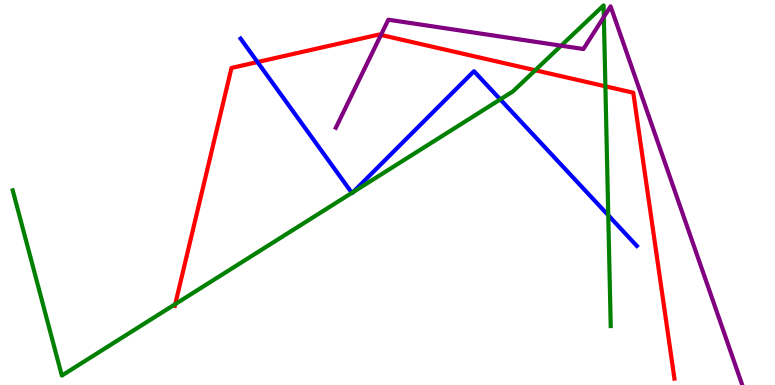[{'lines': ['blue', 'red'], 'intersections': [{'x': 3.32, 'y': 8.39}]}, {'lines': ['green', 'red'], 'intersections': [{'x': 2.26, 'y': 2.1}, {'x': 6.91, 'y': 8.18}, {'x': 7.81, 'y': 7.76}]}, {'lines': ['purple', 'red'], 'intersections': [{'x': 4.92, 'y': 9.09}]}, {'lines': ['blue', 'green'], 'intersections': [{'x': 4.54, 'y': 4.99}, {'x': 4.56, 'y': 5.01}, {'x': 6.46, 'y': 7.42}, {'x': 7.85, 'y': 4.41}]}, {'lines': ['blue', 'purple'], 'intersections': []}, {'lines': ['green', 'purple'], 'intersections': [{'x': 7.24, 'y': 8.81}, {'x': 7.79, 'y': 9.56}]}]